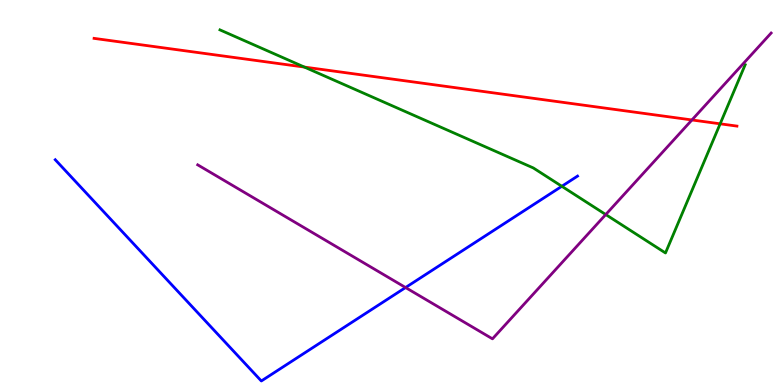[{'lines': ['blue', 'red'], 'intersections': []}, {'lines': ['green', 'red'], 'intersections': [{'x': 3.93, 'y': 8.26}, {'x': 9.29, 'y': 6.78}]}, {'lines': ['purple', 'red'], 'intersections': [{'x': 8.93, 'y': 6.88}]}, {'lines': ['blue', 'green'], 'intersections': [{'x': 7.25, 'y': 5.16}]}, {'lines': ['blue', 'purple'], 'intersections': [{'x': 5.23, 'y': 2.53}]}, {'lines': ['green', 'purple'], 'intersections': [{'x': 7.82, 'y': 4.43}]}]